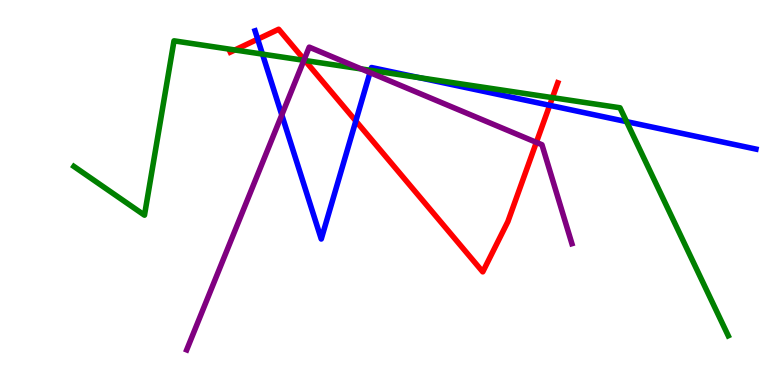[{'lines': ['blue', 'red'], 'intersections': [{'x': 3.33, 'y': 8.98}, {'x': 4.59, 'y': 6.86}, {'x': 7.09, 'y': 7.26}]}, {'lines': ['green', 'red'], 'intersections': [{'x': 3.03, 'y': 8.7}, {'x': 3.93, 'y': 8.43}, {'x': 7.13, 'y': 7.46}]}, {'lines': ['purple', 'red'], 'intersections': [{'x': 3.93, 'y': 8.45}, {'x': 6.92, 'y': 6.3}]}, {'lines': ['blue', 'green'], 'intersections': [{'x': 3.39, 'y': 8.59}, {'x': 4.78, 'y': 8.17}, {'x': 5.41, 'y': 7.98}, {'x': 8.08, 'y': 6.84}]}, {'lines': ['blue', 'purple'], 'intersections': [{'x': 3.64, 'y': 7.01}, {'x': 4.77, 'y': 8.11}]}, {'lines': ['green', 'purple'], 'intersections': [{'x': 3.92, 'y': 8.43}, {'x': 4.66, 'y': 8.21}]}]